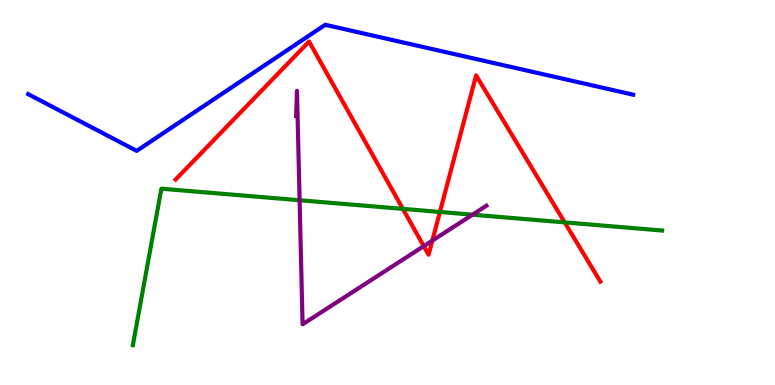[{'lines': ['blue', 'red'], 'intersections': []}, {'lines': ['green', 'red'], 'intersections': [{'x': 5.2, 'y': 4.57}, {'x': 5.68, 'y': 4.49}, {'x': 7.29, 'y': 4.22}]}, {'lines': ['purple', 'red'], 'intersections': [{'x': 5.47, 'y': 3.61}, {'x': 5.58, 'y': 3.75}]}, {'lines': ['blue', 'green'], 'intersections': []}, {'lines': ['blue', 'purple'], 'intersections': []}, {'lines': ['green', 'purple'], 'intersections': [{'x': 3.87, 'y': 4.8}, {'x': 6.1, 'y': 4.42}]}]